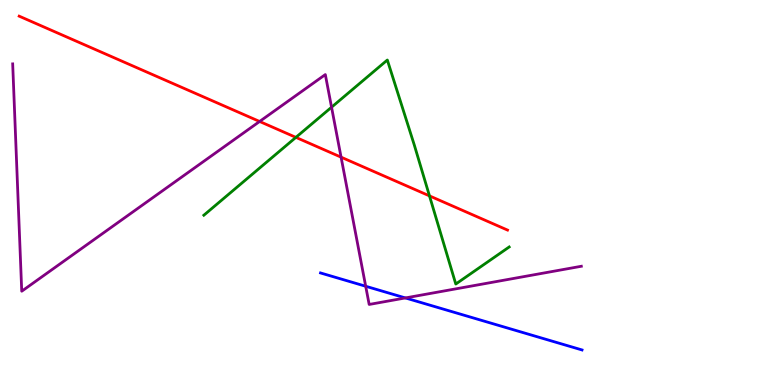[{'lines': ['blue', 'red'], 'intersections': []}, {'lines': ['green', 'red'], 'intersections': [{'x': 3.82, 'y': 6.43}, {'x': 5.54, 'y': 4.91}]}, {'lines': ['purple', 'red'], 'intersections': [{'x': 3.35, 'y': 6.84}, {'x': 4.4, 'y': 5.92}]}, {'lines': ['blue', 'green'], 'intersections': []}, {'lines': ['blue', 'purple'], 'intersections': [{'x': 4.72, 'y': 2.57}, {'x': 5.23, 'y': 2.26}]}, {'lines': ['green', 'purple'], 'intersections': [{'x': 4.28, 'y': 7.22}]}]